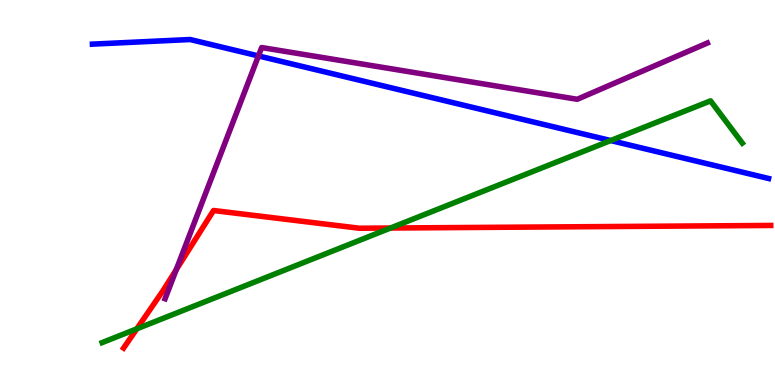[{'lines': ['blue', 'red'], 'intersections': []}, {'lines': ['green', 'red'], 'intersections': [{'x': 1.77, 'y': 1.46}, {'x': 5.04, 'y': 4.08}]}, {'lines': ['purple', 'red'], 'intersections': [{'x': 2.27, 'y': 3.0}]}, {'lines': ['blue', 'green'], 'intersections': [{'x': 7.88, 'y': 6.35}]}, {'lines': ['blue', 'purple'], 'intersections': [{'x': 3.33, 'y': 8.55}]}, {'lines': ['green', 'purple'], 'intersections': []}]